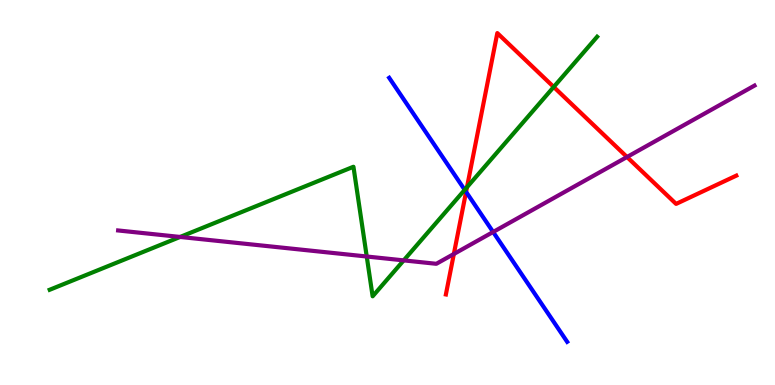[{'lines': ['blue', 'red'], 'intersections': [{'x': 6.01, 'y': 5.02}]}, {'lines': ['green', 'red'], 'intersections': [{'x': 6.03, 'y': 5.14}, {'x': 7.14, 'y': 7.74}]}, {'lines': ['purple', 'red'], 'intersections': [{'x': 5.86, 'y': 3.4}, {'x': 8.09, 'y': 5.92}]}, {'lines': ['blue', 'green'], 'intersections': [{'x': 6.0, 'y': 5.07}]}, {'lines': ['blue', 'purple'], 'intersections': [{'x': 6.36, 'y': 3.97}]}, {'lines': ['green', 'purple'], 'intersections': [{'x': 2.32, 'y': 3.85}, {'x': 4.73, 'y': 3.34}, {'x': 5.21, 'y': 3.24}]}]